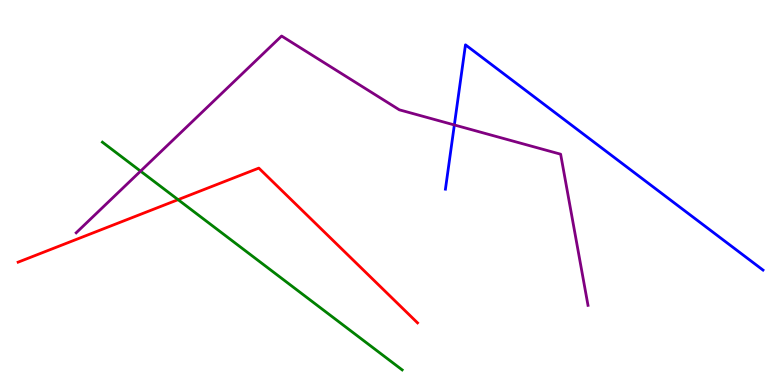[{'lines': ['blue', 'red'], 'intersections': []}, {'lines': ['green', 'red'], 'intersections': [{'x': 2.3, 'y': 4.81}]}, {'lines': ['purple', 'red'], 'intersections': []}, {'lines': ['blue', 'green'], 'intersections': []}, {'lines': ['blue', 'purple'], 'intersections': [{'x': 5.86, 'y': 6.75}]}, {'lines': ['green', 'purple'], 'intersections': [{'x': 1.81, 'y': 5.55}]}]